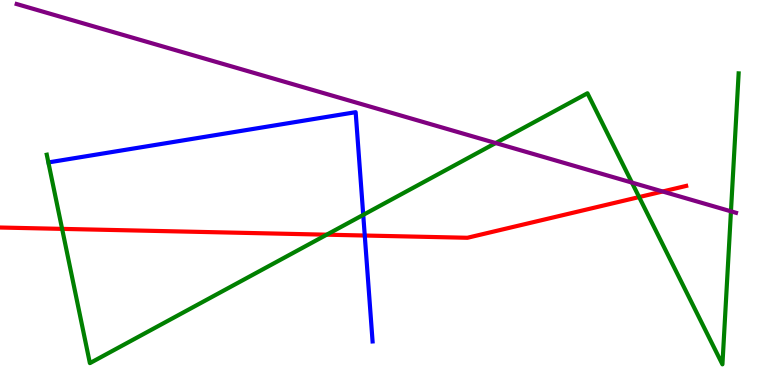[{'lines': ['blue', 'red'], 'intersections': [{'x': 4.71, 'y': 3.88}]}, {'lines': ['green', 'red'], 'intersections': [{'x': 0.801, 'y': 4.06}, {'x': 4.22, 'y': 3.9}, {'x': 8.25, 'y': 4.88}]}, {'lines': ['purple', 'red'], 'intersections': [{'x': 8.55, 'y': 5.03}]}, {'lines': ['blue', 'green'], 'intersections': [{'x': 4.69, 'y': 4.42}]}, {'lines': ['blue', 'purple'], 'intersections': []}, {'lines': ['green', 'purple'], 'intersections': [{'x': 6.4, 'y': 6.28}, {'x': 8.15, 'y': 5.26}, {'x': 9.43, 'y': 4.51}]}]